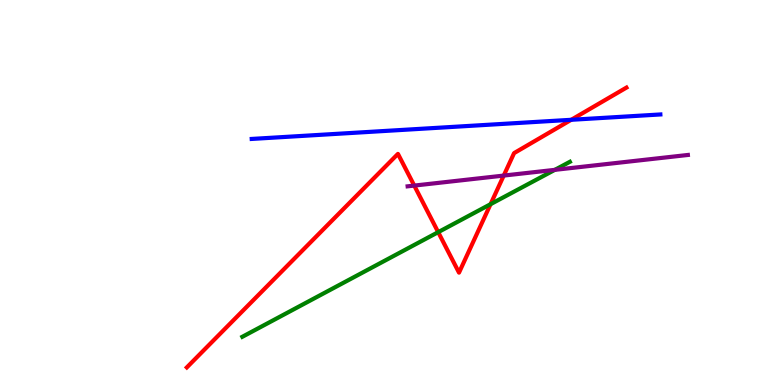[{'lines': ['blue', 'red'], 'intersections': [{'x': 7.37, 'y': 6.89}]}, {'lines': ['green', 'red'], 'intersections': [{'x': 5.65, 'y': 3.97}, {'x': 6.33, 'y': 4.7}]}, {'lines': ['purple', 'red'], 'intersections': [{'x': 5.35, 'y': 5.18}, {'x': 6.5, 'y': 5.44}]}, {'lines': ['blue', 'green'], 'intersections': []}, {'lines': ['blue', 'purple'], 'intersections': []}, {'lines': ['green', 'purple'], 'intersections': [{'x': 7.16, 'y': 5.59}]}]